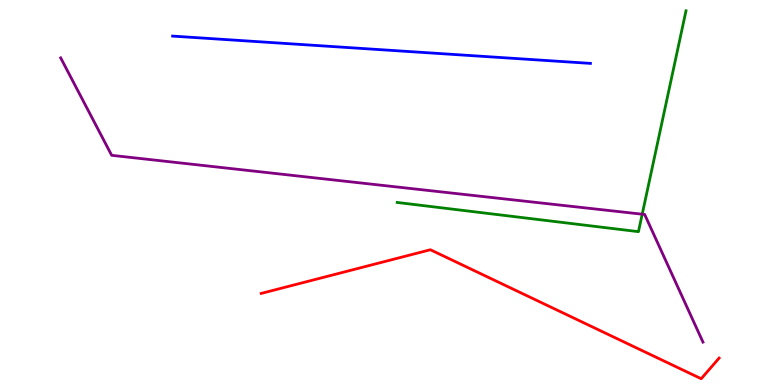[{'lines': ['blue', 'red'], 'intersections': []}, {'lines': ['green', 'red'], 'intersections': []}, {'lines': ['purple', 'red'], 'intersections': []}, {'lines': ['blue', 'green'], 'intersections': []}, {'lines': ['blue', 'purple'], 'intersections': []}, {'lines': ['green', 'purple'], 'intersections': [{'x': 8.29, 'y': 4.44}]}]